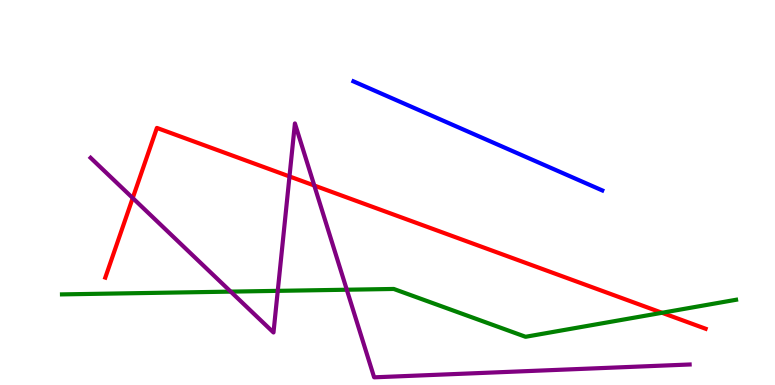[{'lines': ['blue', 'red'], 'intersections': []}, {'lines': ['green', 'red'], 'intersections': [{'x': 8.54, 'y': 1.88}]}, {'lines': ['purple', 'red'], 'intersections': [{'x': 1.71, 'y': 4.86}, {'x': 3.74, 'y': 5.42}, {'x': 4.06, 'y': 5.18}]}, {'lines': ['blue', 'green'], 'intersections': []}, {'lines': ['blue', 'purple'], 'intersections': []}, {'lines': ['green', 'purple'], 'intersections': [{'x': 2.98, 'y': 2.43}, {'x': 3.58, 'y': 2.45}, {'x': 4.47, 'y': 2.47}]}]